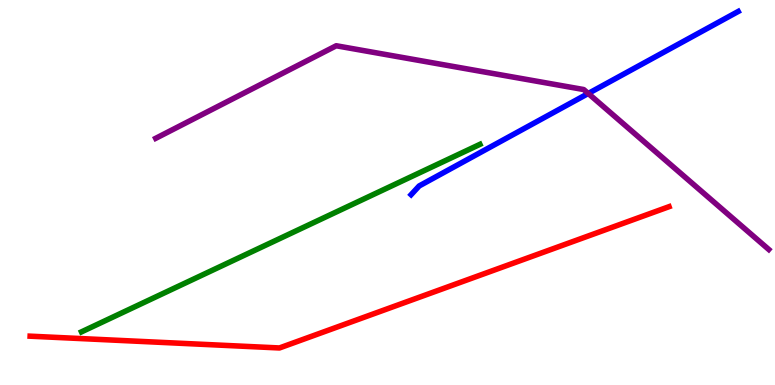[{'lines': ['blue', 'red'], 'intersections': []}, {'lines': ['green', 'red'], 'intersections': []}, {'lines': ['purple', 'red'], 'intersections': []}, {'lines': ['blue', 'green'], 'intersections': []}, {'lines': ['blue', 'purple'], 'intersections': [{'x': 7.59, 'y': 7.57}]}, {'lines': ['green', 'purple'], 'intersections': []}]